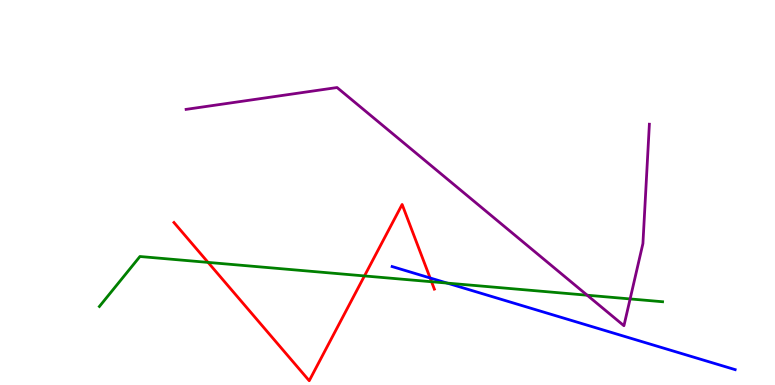[{'lines': ['blue', 'red'], 'intersections': [{'x': 5.55, 'y': 2.78}]}, {'lines': ['green', 'red'], 'intersections': [{'x': 2.68, 'y': 3.18}, {'x': 4.7, 'y': 2.83}, {'x': 5.57, 'y': 2.68}]}, {'lines': ['purple', 'red'], 'intersections': []}, {'lines': ['blue', 'green'], 'intersections': [{'x': 5.77, 'y': 2.65}]}, {'lines': ['blue', 'purple'], 'intersections': []}, {'lines': ['green', 'purple'], 'intersections': [{'x': 7.58, 'y': 2.33}, {'x': 8.13, 'y': 2.24}]}]